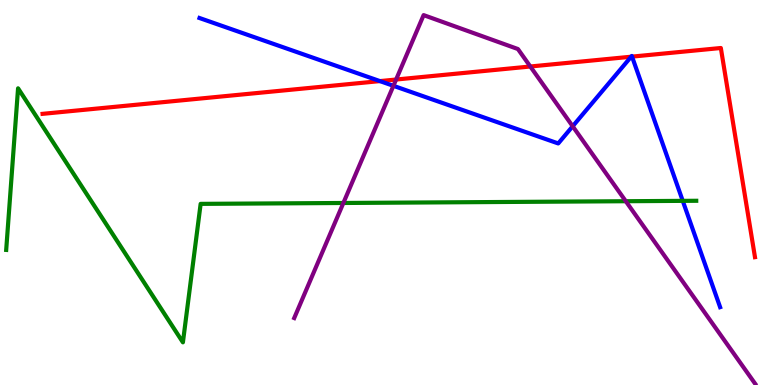[{'lines': ['blue', 'red'], 'intersections': [{'x': 4.9, 'y': 7.89}, {'x': 8.14, 'y': 8.53}, {'x': 8.16, 'y': 8.53}]}, {'lines': ['green', 'red'], 'intersections': []}, {'lines': ['purple', 'red'], 'intersections': [{'x': 5.11, 'y': 7.93}, {'x': 6.84, 'y': 8.27}]}, {'lines': ['blue', 'green'], 'intersections': [{'x': 8.81, 'y': 4.78}]}, {'lines': ['blue', 'purple'], 'intersections': [{'x': 5.08, 'y': 7.77}, {'x': 7.39, 'y': 6.72}]}, {'lines': ['green', 'purple'], 'intersections': [{'x': 4.43, 'y': 4.73}, {'x': 8.07, 'y': 4.77}]}]